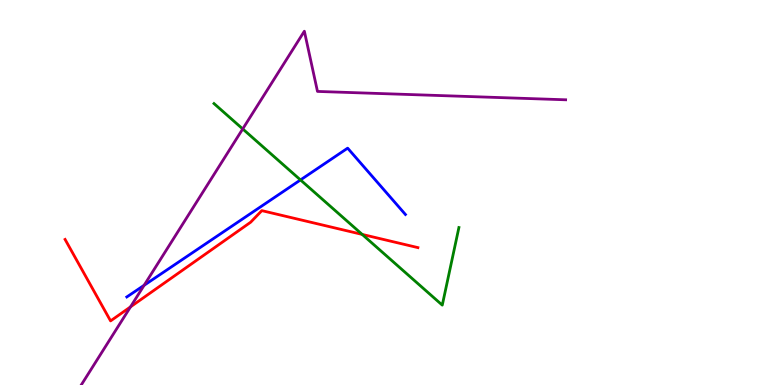[{'lines': ['blue', 'red'], 'intersections': []}, {'lines': ['green', 'red'], 'intersections': [{'x': 4.67, 'y': 3.91}]}, {'lines': ['purple', 'red'], 'intersections': [{'x': 1.68, 'y': 2.03}]}, {'lines': ['blue', 'green'], 'intersections': [{'x': 3.88, 'y': 5.33}]}, {'lines': ['blue', 'purple'], 'intersections': [{'x': 1.86, 'y': 2.59}]}, {'lines': ['green', 'purple'], 'intersections': [{'x': 3.13, 'y': 6.65}]}]